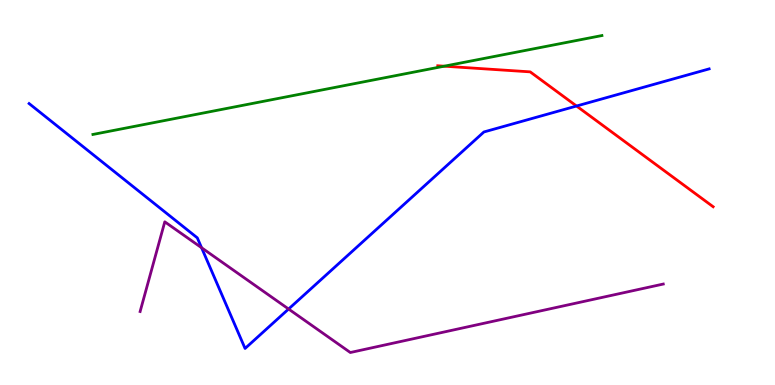[{'lines': ['blue', 'red'], 'intersections': [{'x': 7.44, 'y': 7.25}]}, {'lines': ['green', 'red'], 'intersections': [{'x': 5.73, 'y': 8.28}]}, {'lines': ['purple', 'red'], 'intersections': []}, {'lines': ['blue', 'green'], 'intersections': []}, {'lines': ['blue', 'purple'], 'intersections': [{'x': 2.6, 'y': 3.57}, {'x': 3.72, 'y': 1.97}]}, {'lines': ['green', 'purple'], 'intersections': []}]